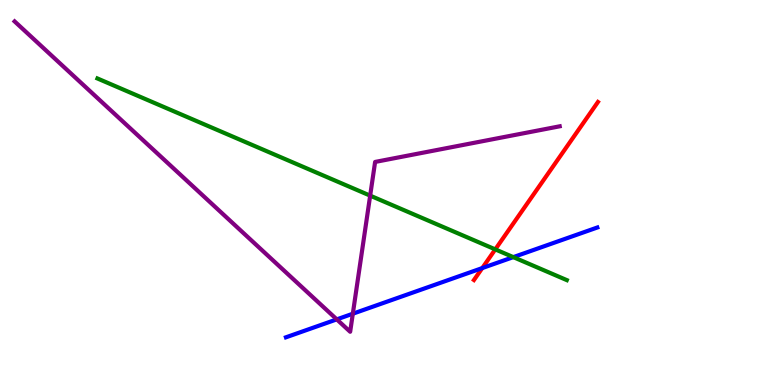[{'lines': ['blue', 'red'], 'intersections': [{'x': 6.22, 'y': 3.04}]}, {'lines': ['green', 'red'], 'intersections': [{'x': 6.39, 'y': 3.52}]}, {'lines': ['purple', 'red'], 'intersections': []}, {'lines': ['blue', 'green'], 'intersections': [{'x': 6.62, 'y': 3.32}]}, {'lines': ['blue', 'purple'], 'intersections': [{'x': 4.35, 'y': 1.7}, {'x': 4.55, 'y': 1.85}]}, {'lines': ['green', 'purple'], 'intersections': [{'x': 4.78, 'y': 4.92}]}]